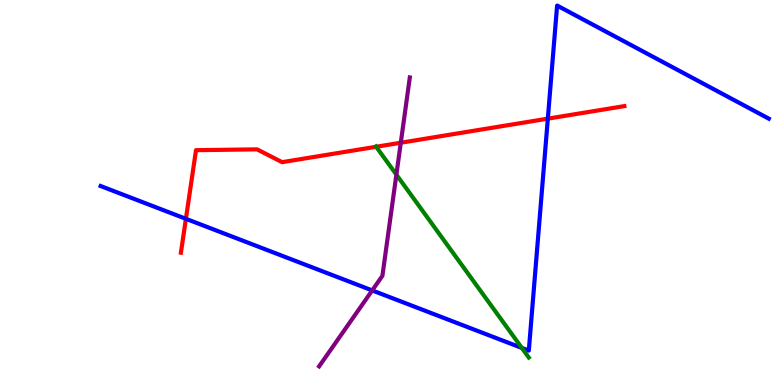[{'lines': ['blue', 'red'], 'intersections': [{'x': 2.4, 'y': 4.32}, {'x': 7.07, 'y': 6.92}]}, {'lines': ['green', 'red'], 'intersections': [{'x': 4.85, 'y': 6.19}]}, {'lines': ['purple', 'red'], 'intersections': [{'x': 5.17, 'y': 6.29}]}, {'lines': ['blue', 'green'], 'intersections': [{'x': 6.73, 'y': 0.963}]}, {'lines': ['blue', 'purple'], 'intersections': [{'x': 4.8, 'y': 2.46}]}, {'lines': ['green', 'purple'], 'intersections': [{'x': 5.11, 'y': 5.46}]}]